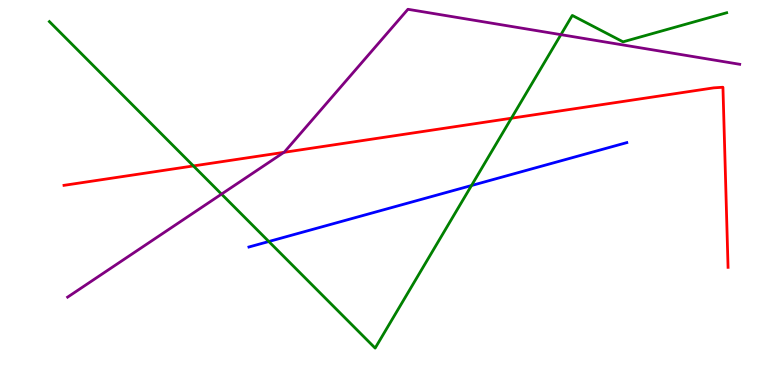[{'lines': ['blue', 'red'], 'intersections': []}, {'lines': ['green', 'red'], 'intersections': [{'x': 2.5, 'y': 5.69}, {'x': 6.6, 'y': 6.93}]}, {'lines': ['purple', 'red'], 'intersections': [{'x': 3.66, 'y': 6.04}]}, {'lines': ['blue', 'green'], 'intersections': [{'x': 3.47, 'y': 3.73}, {'x': 6.08, 'y': 5.18}]}, {'lines': ['blue', 'purple'], 'intersections': []}, {'lines': ['green', 'purple'], 'intersections': [{'x': 2.86, 'y': 4.96}, {'x': 7.24, 'y': 9.1}]}]